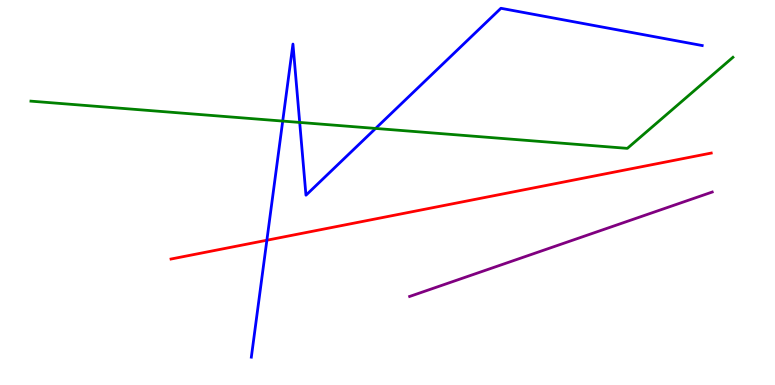[{'lines': ['blue', 'red'], 'intersections': [{'x': 3.44, 'y': 3.76}]}, {'lines': ['green', 'red'], 'intersections': []}, {'lines': ['purple', 'red'], 'intersections': []}, {'lines': ['blue', 'green'], 'intersections': [{'x': 3.65, 'y': 6.85}, {'x': 3.87, 'y': 6.82}, {'x': 4.85, 'y': 6.66}]}, {'lines': ['blue', 'purple'], 'intersections': []}, {'lines': ['green', 'purple'], 'intersections': []}]